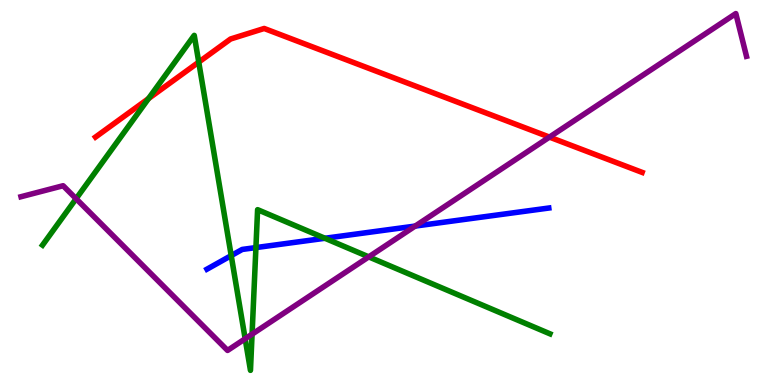[{'lines': ['blue', 'red'], 'intersections': []}, {'lines': ['green', 'red'], 'intersections': [{'x': 1.92, 'y': 7.44}, {'x': 2.56, 'y': 8.39}]}, {'lines': ['purple', 'red'], 'intersections': [{'x': 7.09, 'y': 6.44}]}, {'lines': ['blue', 'green'], 'intersections': [{'x': 2.98, 'y': 3.36}, {'x': 3.3, 'y': 3.57}, {'x': 4.19, 'y': 3.81}]}, {'lines': ['blue', 'purple'], 'intersections': [{'x': 5.36, 'y': 4.13}]}, {'lines': ['green', 'purple'], 'intersections': [{'x': 0.982, 'y': 4.84}, {'x': 3.16, 'y': 1.2}, {'x': 3.25, 'y': 1.32}, {'x': 4.76, 'y': 3.33}]}]